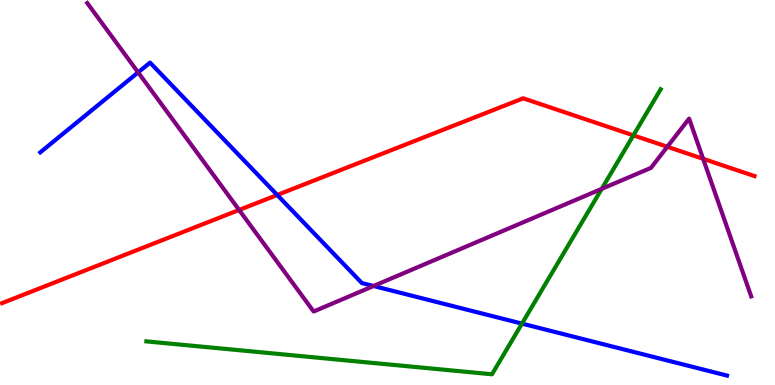[{'lines': ['blue', 'red'], 'intersections': [{'x': 3.58, 'y': 4.94}]}, {'lines': ['green', 'red'], 'intersections': [{'x': 8.17, 'y': 6.48}]}, {'lines': ['purple', 'red'], 'intersections': [{'x': 3.09, 'y': 4.55}, {'x': 8.61, 'y': 6.19}, {'x': 9.07, 'y': 5.88}]}, {'lines': ['blue', 'green'], 'intersections': [{'x': 6.74, 'y': 1.59}]}, {'lines': ['blue', 'purple'], 'intersections': [{'x': 1.78, 'y': 8.12}, {'x': 4.82, 'y': 2.57}]}, {'lines': ['green', 'purple'], 'intersections': [{'x': 7.76, 'y': 5.09}]}]